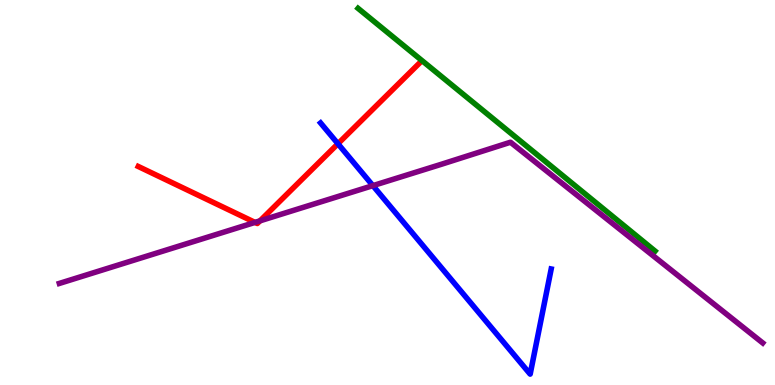[{'lines': ['blue', 'red'], 'intersections': [{'x': 4.36, 'y': 6.27}]}, {'lines': ['green', 'red'], 'intersections': []}, {'lines': ['purple', 'red'], 'intersections': [{'x': 3.29, 'y': 4.22}, {'x': 3.35, 'y': 4.26}]}, {'lines': ['blue', 'green'], 'intersections': []}, {'lines': ['blue', 'purple'], 'intersections': [{'x': 4.81, 'y': 5.18}]}, {'lines': ['green', 'purple'], 'intersections': []}]